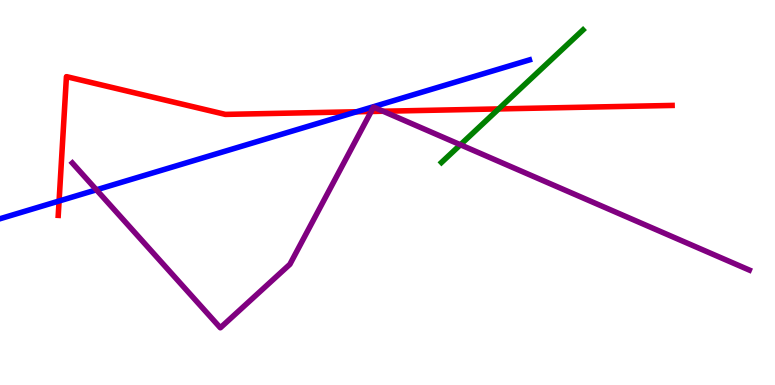[{'lines': ['blue', 'red'], 'intersections': [{'x': 0.762, 'y': 4.78}, {'x': 4.6, 'y': 7.1}]}, {'lines': ['green', 'red'], 'intersections': [{'x': 6.43, 'y': 7.17}]}, {'lines': ['purple', 'red'], 'intersections': [{'x': 4.79, 'y': 7.1}, {'x': 4.94, 'y': 7.11}]}, {'lines': ['blue', 'green'], 'intersections': []}, {'lines': ['blue', 'purple'], 'intersections': [{'x': 1.24, 'y': 5.07}]}, {'lines': ['green', 'purple'], 'intersections': [{'x': 5.94, 'y': 6.24}]}]